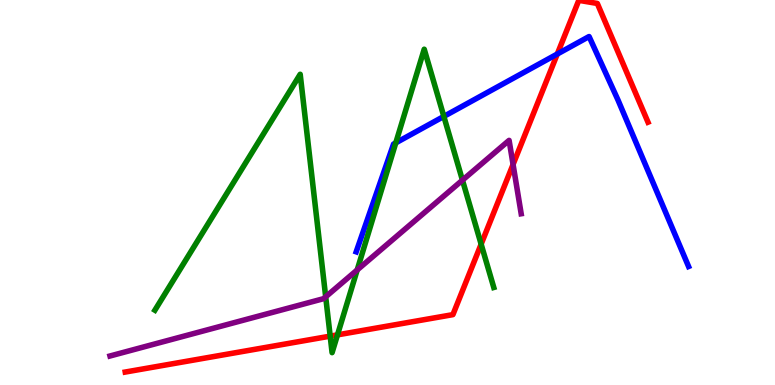[{'lines': ['blue', 'red'], 'intersections': [{'x': 7.19, 'y': 8.6}]}, {'lines': ['green', 'red'], 'intersections': [{'x': 4.26, 'y': 1.27}, {'x': 4.35, 'y': 1.3}, {'x': 6.21, 'y': 3.66}]}, {'lines': ['purple', 'red'], 'intersections': [{'x': 6.62, 'y': 5.73}]}, {'lines': ['blue', 'green'], 'intersections': [{'x': 5.11, 'y': 6.29}, {'x': 5.73, 'y': 6.98}]}, {'lines': ['blue', 'purple'], 'intersections': []}, {'lines': ['green', 'purple'], 'intersections': [{'x': 4.2, 'y': 2.29}, {'x': 4.61, 'y': 2.99}, {'x': 5.97, 'y': 5.32}]}]